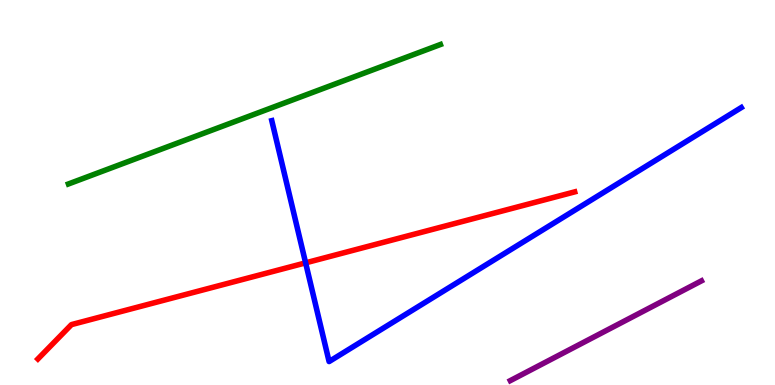[{'lines': ['blue', 'red'], 'intersections': [{'x': 3.94, 'y': 3.17}]}, {'lines': ['green', 'red'], 'intersections': []}, {'lines': ['purple', 'red'], 'intersections': []}, {'lines': ['blue', 'green'], 'intersections': []}, {'lines': ['blue', 'purple'], 'intersections': []}, {'lines': ['green', 'purple'], 'intersections': []}]